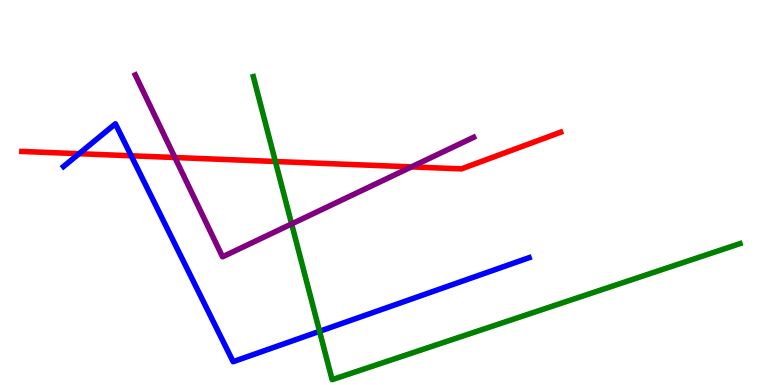[{'lines': ['blue', 'red'], 'intersections': [{'x': 1.02, 'y': 6.01}, {'x': 1.69, 'y': 5.95}]}, {'lines': ['green', 'red'], 'intersections': [{'x': 3.55, 'y': 5.81}]}, {'lines': ['purple', 'red'], 'intersections': [{'x': 2.26, 'y': 5.91}, {'x': 5.31, 'y': 5.67}]}, {'lines': ['blue', 'green'], 'intersections': [{'x': 4.12, 'y': 1.39}]}, {'lines': ['blue', 'purple'], 'intersections': []}, {'lines': ['green', 'purple'], 'intersections': [{'x': 3.76, 'y': 4.18}]}]